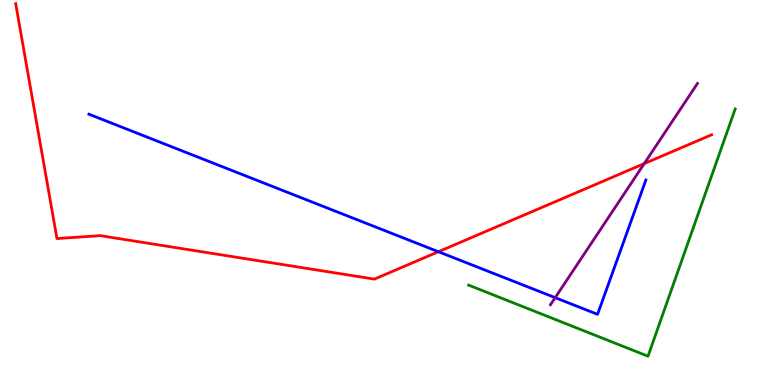[{'lines': ['blue', 'red'], 'intersections': [{'x': 5.66, 'y': 3.46}]}, {'lines': ['green', 'red'], 'intersections': []}, {'lines': ['purple', 'red'], 'intersections': [{'x': 8.31, 'y': 5.75}]}, {'lines': ['blue', 'green'], 'intersections': []}, {'lines': ['blue', 'purple'], 'intersections': [{'x': 7.16, 'y': 2.27}]}, {'lines': ['green', 'purple'], 'intersections': []}]